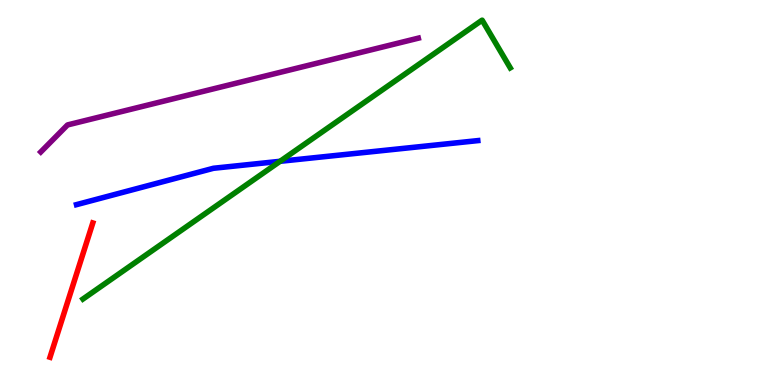[{'lines': ['blue', 'red'], 'intersections': []}, {'lines': ['green', 'red'], 'intersections': []}, {'lines': ['purple', 'red'], 'intersections': []}, {'lines': ['blue', 'green'], 'intersections': [{'x': 3.61, 'y': 5.81}]}, {'lines': ['blue', 'purple'], 'intersections': []}, {'lines': ['green', 'purple'], 'intersections': []}]